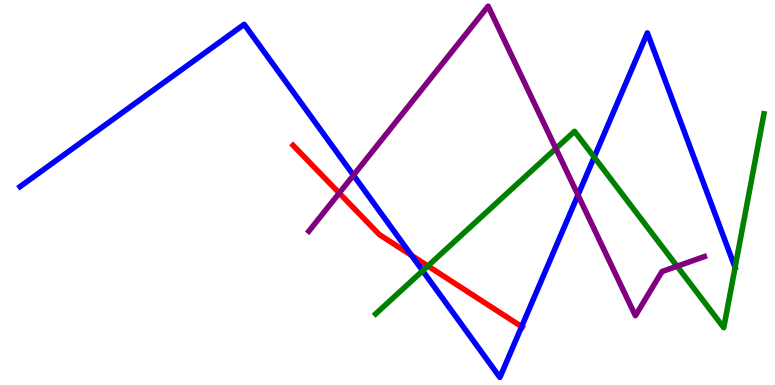[{'lines': ['blue', 'red'], 'intersections': [{'x': 5.31, 'y': 3.37}, {'x': 6.73, 'y': 1.52}]}, {'lines': ['green', 'red'], 'intersections': [{'x': 5.52, 'y': 3.09}]}, {'lines': ['purple', 'red'], 'intersections': [{'x': 4.38, 'y': 4.98}]}, {'lines': ['blue', 'green'], 'intersections': [{'x': 5.45, 'y': 2.97}, {'x': 7.67, 'y': 5.92}, {'x': 9.48, 'y': 3.05}]}, {'lines': ['blue', 'purple'], 'intersections': [{'x': 4.56, 'y': 5.45}, {'x': 7.46, 'y': 4.93}]}, {'lines': ['green', 'purple'], 'intersections': [{'x': 7.17, 'y': 6.14}, {'x': 8.74, 'y': 3.08}]}]